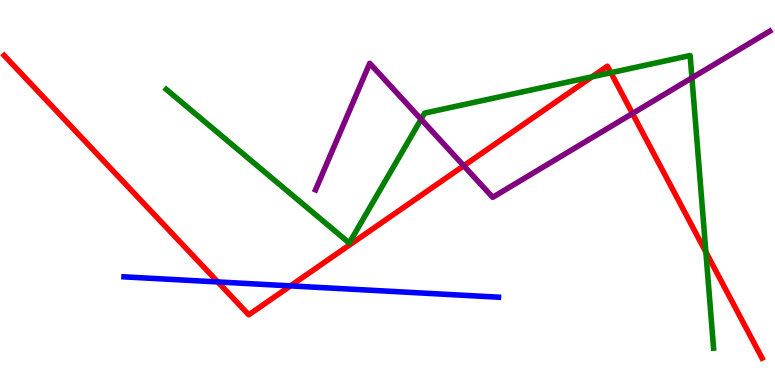[{'lines': ['blue', 'red'], 'intersections': [{'x': 2.81, 'y': 2.68}, {'x': 3.75, 'y': 2.57}]}, {'lines': ['green', 'red'], 'intersections': [{'x': 7.64, 'y': 8.01}, {'x': 7.88, 'y': 8.11}, {'x': 9.11, 'y': 3.45}]}, {'lines': ['purple', 'red'], 'intersections': [{'x': 5.98, 'y': 5.69}, {'x': 8.16, 'y': 7.05}]}, {'lines': ['blue', 'green'], 'intersections': []}, {'lines': ['blue', 'purple'], 'intersections': []}, {'lines': ['green', 'purple'], 'intersections': [{'x': 5.43, 'y': 6.9}, {'x': 8.93, 'y': 7.98}]}]